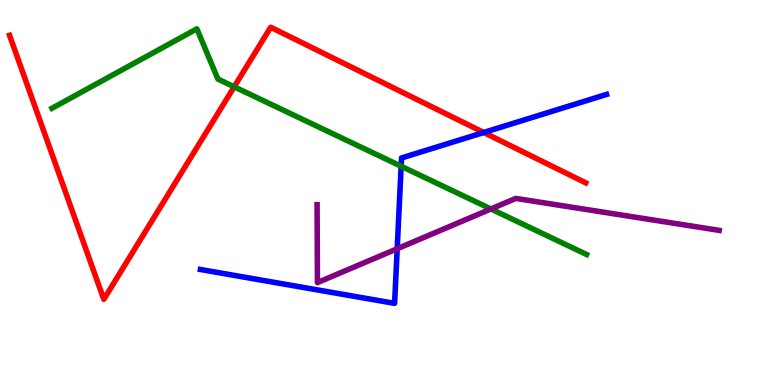[{'lines': ['blue', 'red'], 'intersections': [{'x': 6.24, 'y': 6.56}]}, {'lines': ['green', 'red'], 'intersections': [{'x': 3.02, 'y': 7.75}]}, {'lines': ['purple', 'red'], 'intersections': []}, {'lines': ['blue', 'green'], 'intersections': [{'x': 5.18, 'y': 5.68}]}, {'lines': ['blue', 'purple'], 'intersections': [{'x': 5.13, 'y': 3.54}]}, {'lines': ['green', 'purple'], 'intersections': [{'x': 6.33, 'y': 4.57}]}]